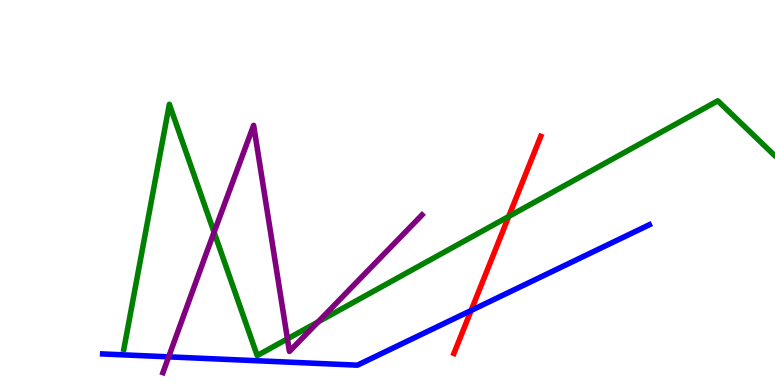[{'lines': ['blue', 'red'], 'intersections': [{'x': 6.08, 'y': 1.94}]}, {'lines': ['green', 'red'], 'intersections': [{'x': 6.56, 'y': 4.38}]}, {'lines': ['purple', 'red'], 'intersections': []}, {'lines': ['blue', 'green'], 'intersections': []}, {'lines': ['blue', 'purple'], 'intersections': [{'x': 2.18, 'y': 0.731}]}, {'lines': ['green', 'purple'], 'intersections': [{'x': 2.76, 'y': 3.97}, {'x': 3.71, 'y': 1.2}, {'x': 4.1, 'y': 1.64}]}]